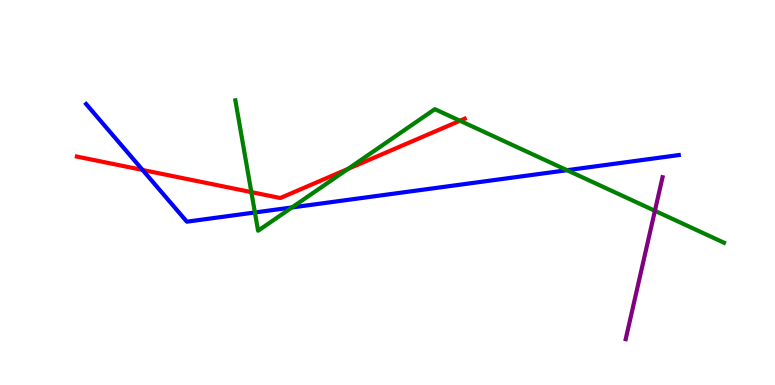[{'lines': ['blue', 'red'], 'intersections': [{'x': 1.84, 'y': 5.59}]}, {'lines': ['green', 'red'], 'intersections': [{'x': 3.24, 'y': 5.01}, {'x': 4.49, 'y': 5.61}, {'x': 5.93, 'y': 6.86}]}, {'lines': ['purple', 'red'], 'intersections': []}, {'lines': ['blue', 'green'], 'intersections': [{'x': 3.29, 'y': 4.48}, {'x': 3.77, 'y': 4.61}, {'x': 7.32, 'y': 5.58}]}, {'lines': ['blue', 'purple'], 'intersections': []}, {'lines': ['green', 'purple'], 'intersections': [{'x': 8.45, 'y': 4.52}]}]